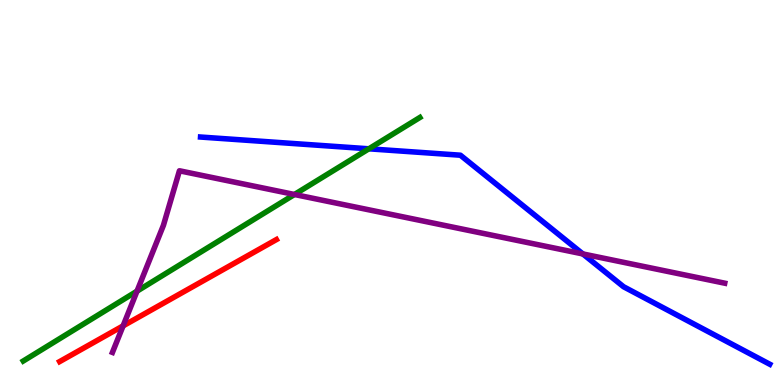[{'lines': ['blue', 'red'], 'intersections': []}, {'lines': ['green', 'red'], 'intersections': []}, {'lines': ['purple', 'red'], 'intersections': [{'x': 1.59, 'y': 1.54}]}, {'lines': ['blue', 'green'], 'intersections': [{'x': 4.76, 'y': 6.13}]}, {'lines': ['blue', 'purple'], 'intersections': [{'x': 7.52, 'y': 3.4}]}, {'lines': ['green', 'purple'], 'intersections': [{'x': 1.77, 'y': 2.44}, {'x': 3.8, 'y': 4.95}]}]